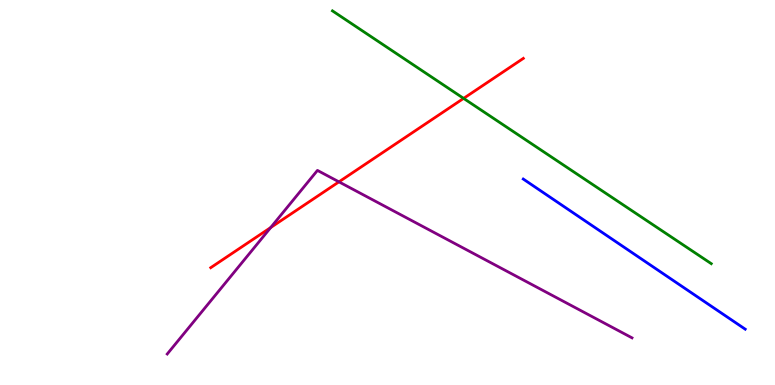[{'lines': ['blue', 'red'], 'intersections': []}, {'lines': ['green', 'red'], 'intersections': [{'x': 5.98, 'y': 7.44}]}, {'lines': ['purple', 'red'], 'intersections': [{'x': 3.49, 'y': 4.09}, {'x': 4.37, 'y': 5.28}]}, {'lines': ['blue', 'green'], 'intersections': []}, {'lines': ['blue', 'purple'], 'intersections': []}, {'lines': ['green', 'purple'], 'intersections': []}]